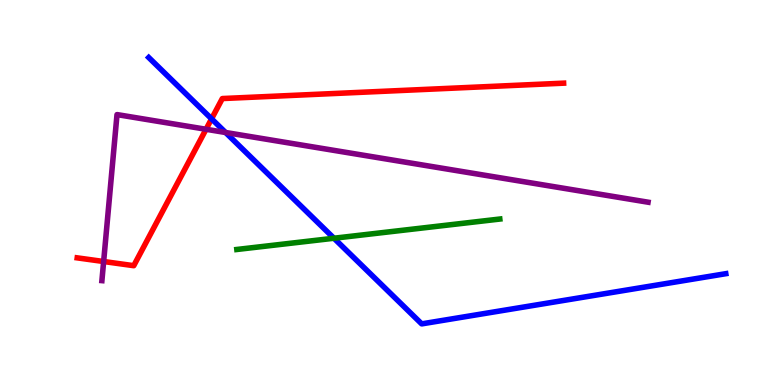[{'lines': ['blue', 'red'], 'intersections': [{'x': 2.73, 'y': 6.91}]}, {'lines': ['green', 'red'], 'intersections': []}, {'lines': ['purple', 'red'], 'intersections': [{'x': 1.34, 'y': 3.21}, {'x': 2.66, 'y': 6.64}]}, {'lines': ['blue', 'green'], 'intersections': [{'x': 4.31, 'y': 3.81}]}, {'lines': ['blue', 'purple'], 'intersections': [{'x': 2.91, 'y': 6.56}]}, {'lines': ['green', 'purple'], 'intersections': []}]